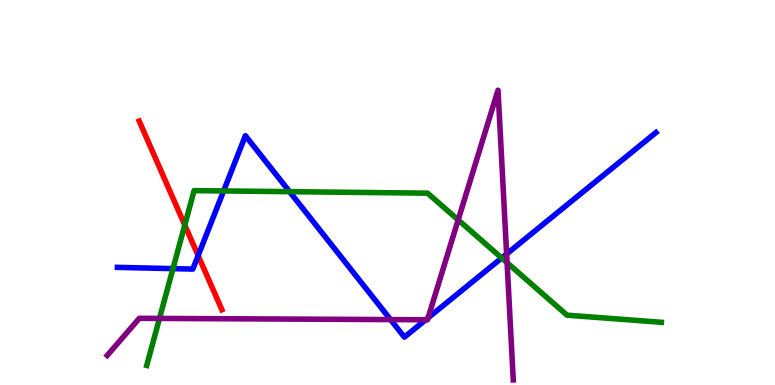[{'lines': ['blue', 'red'], 'intersections': [{'x': 2.56, 'y': 3.36}]}, {'lines': ['green', 'red'], 'intersections': [{'x': 2.38, 'y': 4.15}]}, {'lines': ['purple', 'red'], 'intersections': []}, {'lines': ['blue', 'green'], 'intersections': [{'x': 2.23, 'y': 3.02}, {'x': 2.89, 'y': 5.04}, {'x': 3.74, 'y': 5.02}, {'x': 6.47, 'y': 3.3}]}, {'lines': ['blue', 'purple'], 'intersections': [{'x': 5.04, 'y': 1.7}, {'x': 5.49, 'y': 1.69}, {'x': 5.52, 'y': 1.74}, {'x': 6.54, 'y': 3.4}]}, {'lines': ['green', 'purple'], 'intersections': [{'x': 2.06, 'y': 1.73}, {'x': 5.91, 'y': 4.29}, {'x': 6.54, 'y': 3.18}]}]